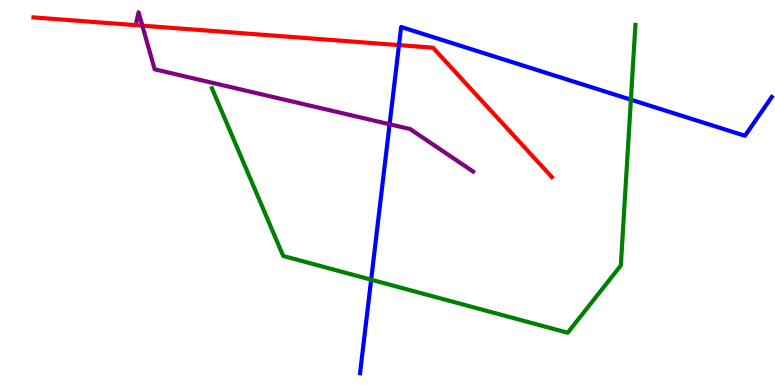[{'lines': ['blue', 'red'], 'intersections': [{'x': 5.15, 'y': 8.83}]}, {'lines': ['green', 'red'], 'intersections': []}, {'lines': ['purple', 'red'], 'intersections': [{'x': 1.84, 'y': 9.33}]}, {'lines': ['blue', 'green'], 'intersections': [{'x': 4.79, 'y': 2.74}, {'x': 8.14, 'y': 7.41}]}, {'lines': ['blue', 'purple'], 'intersections': [{'x': 5.03, 'y': 6.77}]}, {'lines': ['green', 'purple'], 'intersections': []}]